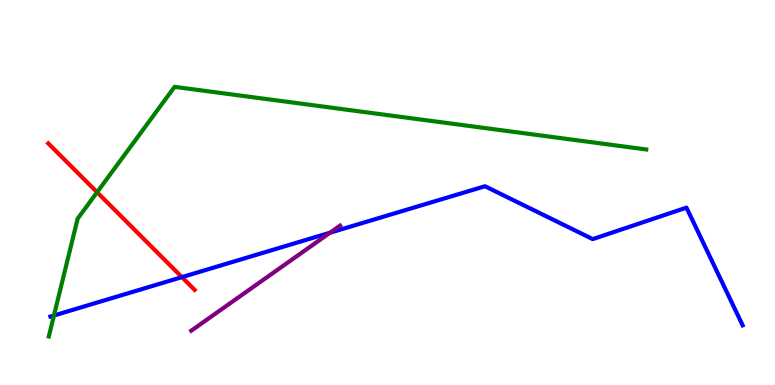[{'lines': ['blue', 'red'], 'intersections': [{'x': 2.35, 'y': 2.8}]}, {'lines': ['green', 'red'], 'intersections': [{'x': 1.25, 'y': 5.01}]}, {'lines': ['purple', 'red'], 'intersections': []}, {'lines': ['blue', 'green'], 'intersections': [{'x': 0.696, 'y': 1.81}]}, {'lines': ['blue', 'purple'], 'intersections': [{'x': 4.26, 'y': 3.96}]}, {'lines': ['green', 'purple'], 'intersections': []}]